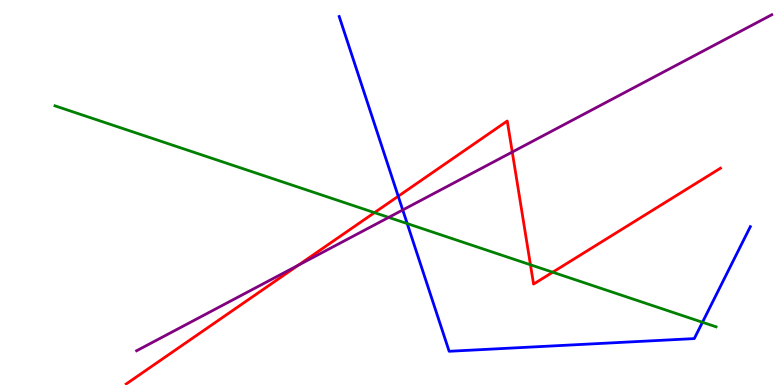[{'lines': ['blue', 'red'], 'intersections': [{'x': 5.14, 'y': 4.9}]}, {'lines': ['green', 'red'], 'intersections': [{'x': 4.83, 'y': 4.48}, {'x': 6.84, 'y': 3.12}, {'x': 7.13, 'y': 2.93}]}, {'lines': ['purple', 'red'], 'intersections': [{'x': 3.85, 'y': 3.11}, {'x': 6.61, 'y': 6.05}]}, {'lines': ['blue', 'green'], 'intersections': [{'x': 5.25, 'y': 4.19}, {'x': 9.06, 'y': 1.63}]}, {'lines': ['blue', 'purple'], 'intersections': [{'x': 5.2, 'y': 4.55}]}, {'lines': ['green', 'purple'], 'intersections': [{'x': 5.02, 'y': 4.35}]}]